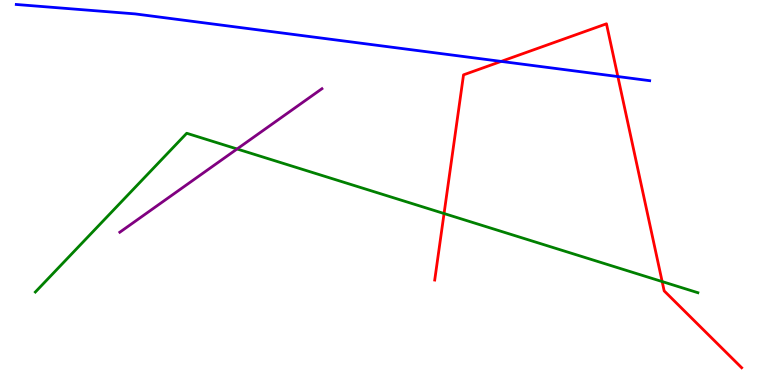[{'lines': ['blue', 'red'], 'intersections': [{'x': 6.47, 'y': 8.41}, {'x': 7.97, 'y': 8.01}]}, {'lines': ['green', 'red'], 'intersections': [{'x': 5.73, 'y': 4.45}, {'x': 8.54, 'y': 2.69}]}, {'lines': ['purple', 'red'], 'intersections': []}, {'lines': ['blue', 'green'], 'intersections': []}, {'lines': ['blue', 'purple'], 'intersections': []}, {'lines': ['green', 'purple'], 'intersections': [{'x': 3.06, 'y': 6.13}]}]